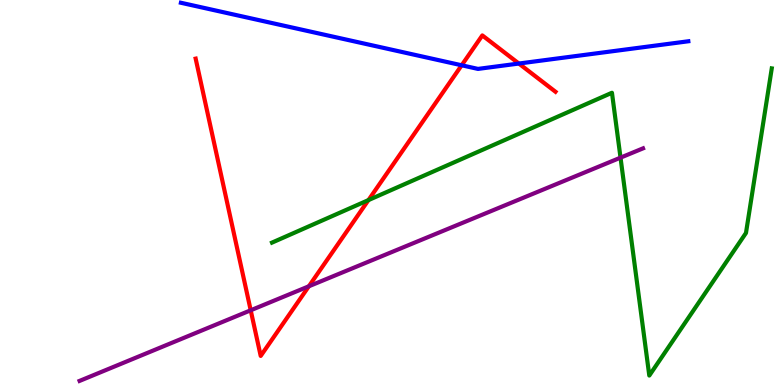[{'lines': ['blue', 'red'], 'intersections': [{'x': 5.96, 'y': 8.3}, {'x': 6.69, 'y': 8.35}]}, {'lines': ['green', 'red'], 'intersections': [{'x': 4.75, 'y': 4.8}]}, {'lines': ['purple', 'red'], 'intersections': [{'x': 3.23, 'y': 1.94}, {'x': 3.99, 'y': 2.56}]}, {'lines': ['blue', 'green'], 'intersections': []}, {'lines': ['blue', 'purple'], 'intersections': []}, {'lines': ['green', 'purple'], 'intersections': [{'x': 8.01, 'y': 5.91}]}]